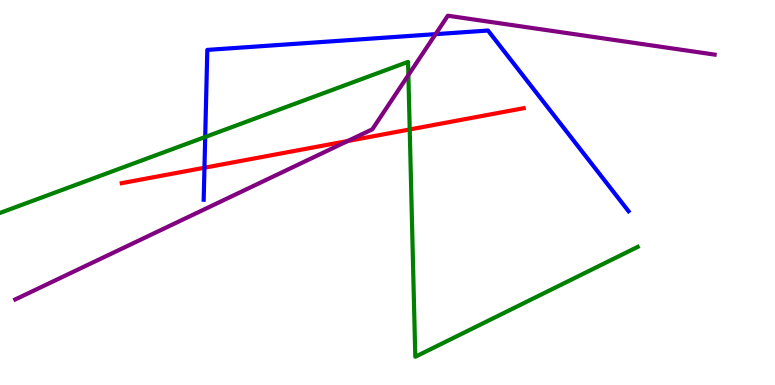[{'lines': ['blue', 'red'], 'intersections': [{'x': 2.64, 'y': 5.64}]}, {'lines': ['green', 'red'], 'intersections': [{'x': 5.29, 'y': 6.64}]}, {'lines': ['purple', 'red'], 'intersections': [{'x': 4.49, 'y': 6.34}]}, {'lines': ['blue', 'green'], 'intersections': [{'x': 2.65, 'y': 6.44}]}, {'lines': ['blue', 'purple'], 'intersections': [{'x': 5.62, 'y': 9.11}]}, {'lines': ['green', 'purple'], 'intersections': [{'x': 5.27, 'y': 8.05}]}]